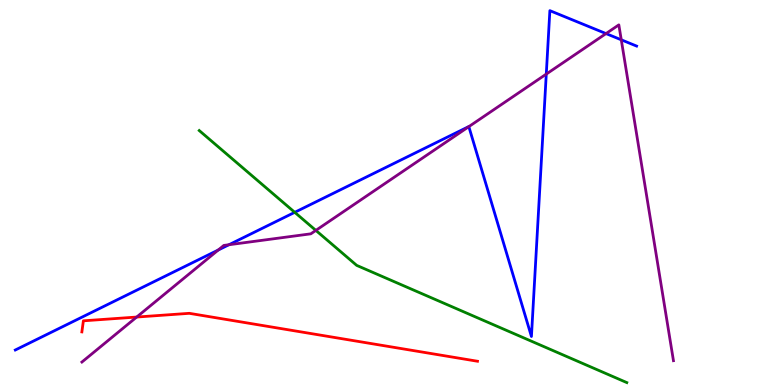[{'lines': ['blue', 'red'], 'intersections': []}, {'lines': ['green', 'red'], 'intersections': []}, {'lines': ['purple', 'red'], 'intersections': [{'x': 1.76, 'y': 1.77}]}, {'lines': ['blue', 'green'], 'intersections': [{'x': 3.8, 'y': 4.49}]}, {'lines': ['blue', 'purple'], 'intersections': [{'x': 2.82, 'y': 3.51}, {'x': 2.95, 'y': 3.64}, {'x': 6.05, 'y': 6.71}, {'x': 7.05, 'y': 8.08}, {'x': 7.82, 'y': 9.13}, {'x': 8.02, 'y': 8.97}]}, {'lines': ['green', 'purple'], 'intersections': [{'x': 4.08, 'y': 4.02}]}]